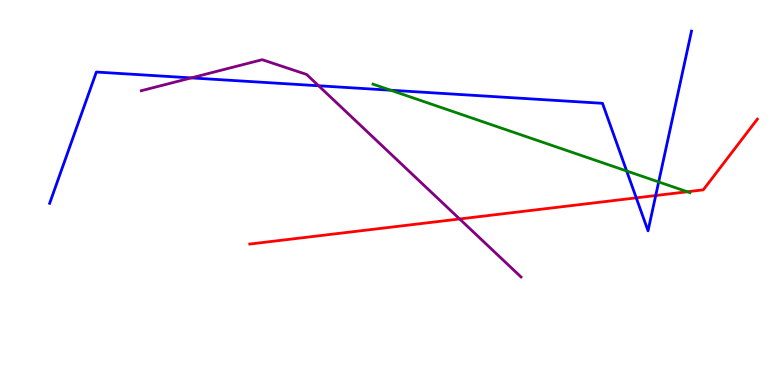[{'lines': ['blue', 'red'], 'intersections': [{'x': 8.21, 'y': 4.86}, {'x': 8.46, 'y': 4.92}]}, {'lines': ['green', 'red'], 'intersections': [{'x': 8.87, 'y': 5.02}]}, {'lines': ['purple', 'red'], 'intersections': [{'x': 5.93, 'y': 4.31}]}, {'lines': ['blue', 'green'], 'intersections': [{'x': 5.04, 'y': 7.66}, {'x': 8.09, 'y': 5.56}, {'x': 8.5, 'y': 5.27}]}, {'lines': ['blue', 'purple'], 'intersections': [{'x': 2.47, 'y': 7.98}, {'x': 4.11, 'y': 7.77}]}, {'lines': ['green', 'purple'], 'intersections': []}]